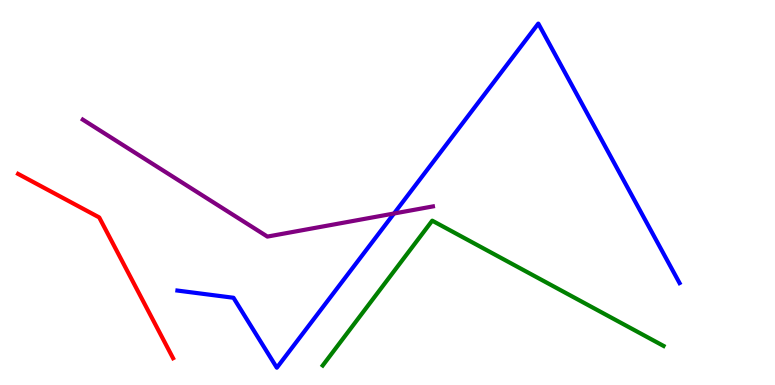[{'lines': ['blue', 'red'], 'intersections': []}, {'lines': ['green', 'red'], 'intersections': []}, {'lines': ['purple', 'red'], 'intersections': []}, {'lines': ['blue', 'green'], 'intersections': []}, {'lines': ['blue', 'purple'], 'intersections': [{'x': 5.08, 'y': 4.45}]}, {'lines': ['green', 'purple'], 'intersections': []}]